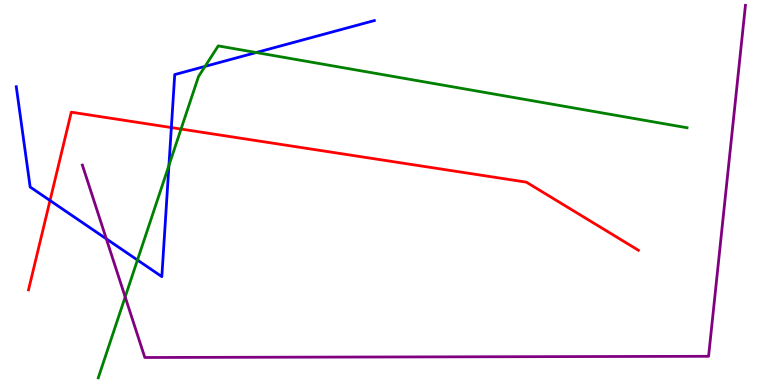[{'lines': ['blue', 'red'], 'intersections': [{'x': 0.645, 'y': 4.79}, {'x': 2.21, 'y': 6.69}]}, {'lines': ['green', 'red'], 'intersections': [{'x': 2.34, 'y': 6.65}]}, {'lines': ['purple', 'red'], 'intersections': []}, {'lines': ['blue', 'green'], 'intersections': [{'x': 1.77, 'y': 3.25}, {'x': 2.18, 'y': 5.7}, {'x': 2.65, 'y': 8.28}, {'x': 3.31, 'y': 8.64}]}, {'lines': ['blue', 'purple'], 'intersections': [{'x': 1.37, 'y': 3.8}]}, {'lines': ['green', 'purple'], 'intersections': [{'x': 1.62, 'y': 2.29}]}]